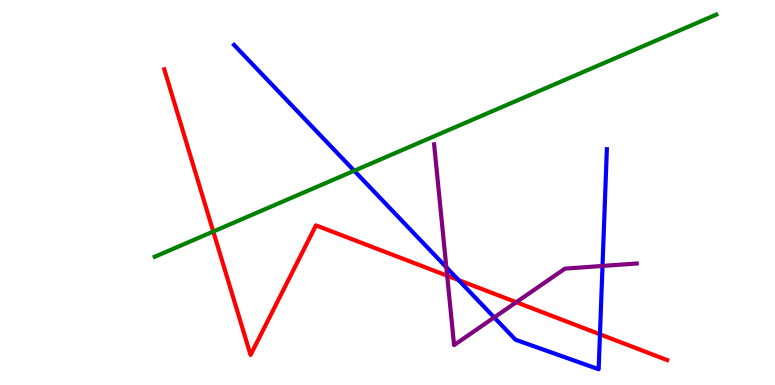[{'lines': ['blue', 'red'], 'intersections': [{'x': 5.92, 'y': 2.73}, {'x': 7.74, 'y': 1.32}]}, {'lines': ['green', 'red'], 'intersections': [{'x': 2.75, 'y': 3.99}]}, {'lines': ['purple', 'red'], 'intersections': [{'x': 5.77, 'y': 2.84}, {'x': 6.66, 'y': 2.15}]}, {'lines': ['blue', 'green'], 'intersections': [{'x': 4.57, 'y': 5.56}]}, {'lines': ['blue', 'purple'], 'intersections': [{'x': 5.76, 'y': 3.06}, {'x': 6.38, 'y': 1.76}, {'x': 7.77, 'y': 3.09}]}, {'lines': ['green', 'purple'], 'intersections': []}]